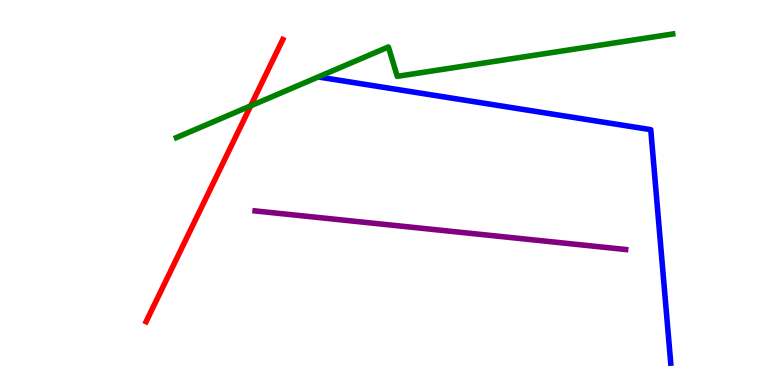[{'lines': ['blue', 'red'], 'intersections': []}, {'lines': ['green', 'red'], 'intersections': [{'x': 3.23, 'y': 7.25}]}, {'lines': ['purple', 'red'], 'intersections': []}, {'lines': ['blue', 'green'], 'intersections': []}, {'lines': ['blue', 'purple'], 'intersections': []}, {'lines': ['green', 'purple'], 'intersections': []}]